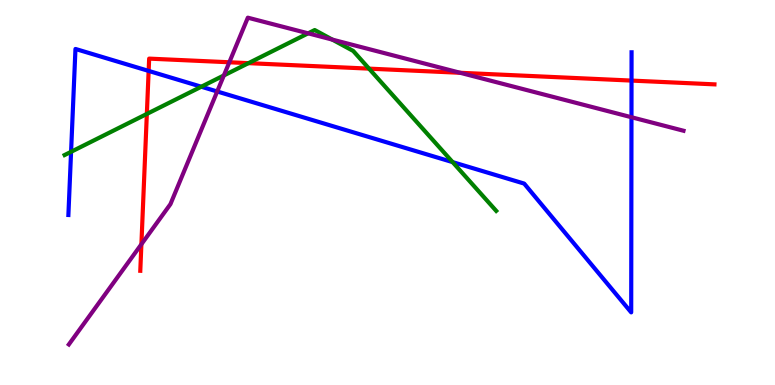[{'lines': ['blue', 'red'], 'intersections': [{'x': 1.92, 'y': 8.16}, {'x': 8.15, 'y': 7.91}]}, {'lines': ['green', 'red'], 'intersections': [{'x': 1.89, 'y': 7.04}, {'x': 3.21, 'y': 8.36}, {'x': 4.76, 'y': 8.22}]}, {'lines': ['purple', 'red'], 'intersections': [{'x': 1.82, 'y': 3.66}, {'x': 2.96, 'y': 8.38}, {'x': 5.94, 'y': 8.11}]}, {'lines': ['blue', 'green'], 'intersections': [{'x': 0.917, 'y': 6.06}, {'x': 2.6, 'y': 7.75}, {'x': 5.84, 'y': 5.79}]}, {'lines': ['blue', 'purple'], 'intersections': [{'x': 2.8, 'y': 7.62}, {'x': 8.15, 'y': 6.95}]}, {'lines': ['green', 'purple'], 'intersections': [{'x': 2.89, 'y': 8.04}, {'x': 3.98, 'y': 9.13}, {'x': 4.29, 'y': 8.97}]}]